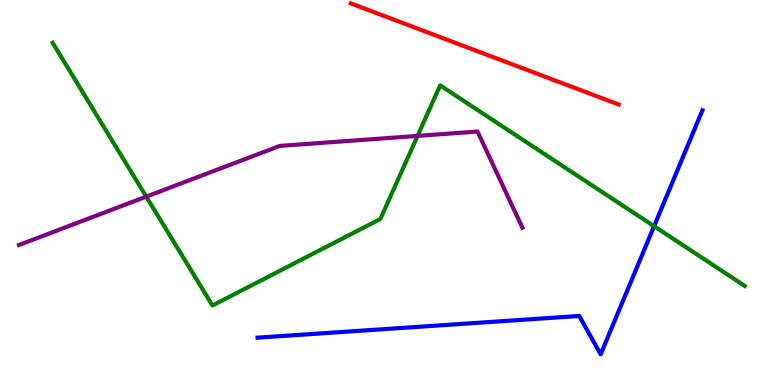[{'lines': ['blue', 'red'], 'intersections': []}, {'lines': ['green', 'red'], 'intersections': []}, {'lines': ['purple', 'red'], 'intersections': []}, {'lines': ['blue', 'green'], 'intersections': [{'x': 8.44, 'y': 4.12}]}, {'lines': ['blue', 'purple'], 'intersections': []}, {'lines': ['green', 'purple'], 'intersections': [{'x': 1.89, 'y': 4.89}, {'x': 5.39, 'y': 6.47}]}]